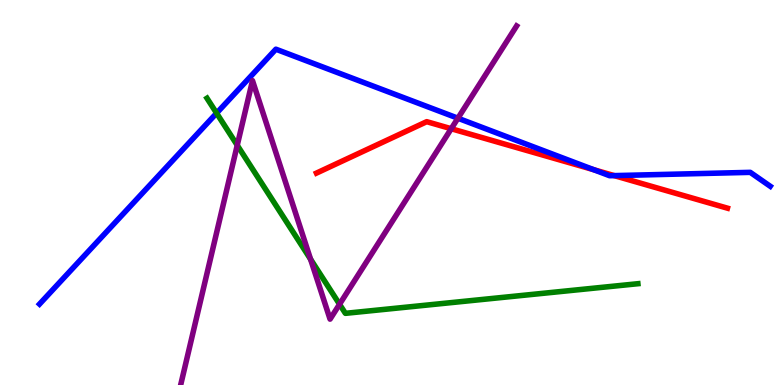[{'lines': ['blue', 'red'], 'intersections': [{'x': 7.66, 'y': 5.59}, {'x': 7.93, 'y': 5.44}]}, {'lines': ['green', 'red'], 'intersections': []}, {'lines': ['purple', 'red'], 'intersections': [{'x': 5.82, 'y': 6.66}]}, {'lines': ['blue', 'green'], 'intersections': [{'x': 2.79, 'y': 7.06}]}, {'lines': ['blue', 'purple'], 'intersections': [{'x': 5.91, 'y': 6.93}]}, {'lines': ['green', 'purple'], 'intersections': [{'x': 3.06, 'y': 6.23}, {'x': 4.01, 'y': 3.27}, {'x': 4.38, 'y': 2.1}]}]